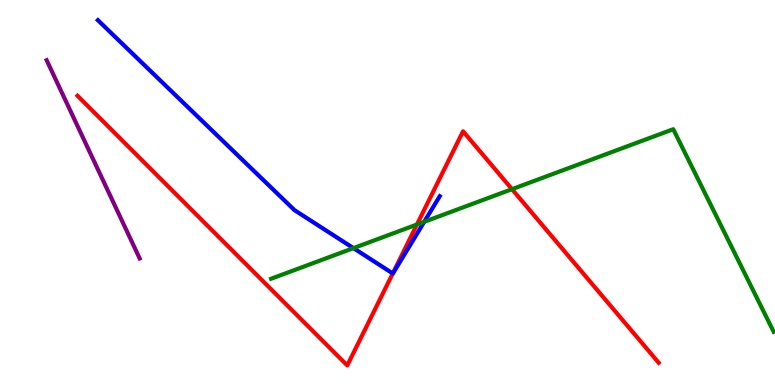[{'lines': ['blue', 'red'], 'intersections': [{'x': 5.07, 'y': 2.9}]}, {'lines': ['green', 'red'], 'intersections': [{'x': 5.38, 'y': 4.17}, {'x': 6.61, 'y': 5.09}]}, {'lines': ['purple', 'red'], 'intersections': []}, {'lines': ['blue', 'green'], 'intersections': [{'x': 4.56, 'y': 3.56}, {'x': 5.47, 'y': 4.24}]}, {'lines': ['blue', 'purple'], 'intersections': []}, {'lines': ['green', 'purple'], 'intersections': []}]